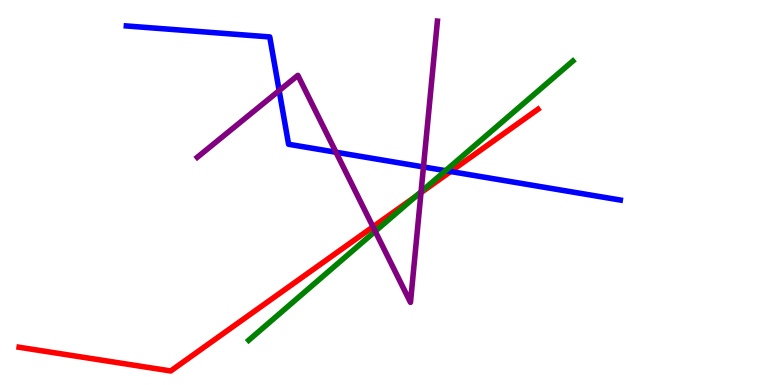[{'lines': ['blue', 'red'], 'intersections': [{'x': 5.81, 'y': 5.54}]}, {'lines': ['green', 'red'], 'intersections': [{'x': 5.36, 'y': 4.9}]}, {'lines': ['purple', 'red'], 'intersections': [{'x': 4.81, 'y': 4.11}, {'x': 5.43, 'y': 5.0}]}, {'lines': ['blue', 'green'], 'intersections': [{'x': 5.75, 'y': 5.57}]}, {'lines': ['blue', 'purple'], 'intersections': [{'x': 3.6, 'y': 7.65}, {'x': 4.34, 'y': 6.05}, {'x': 5.46, 'y': 5.66}]}, {'lines': ['green', 'purple'], 'intersections': [{'x': 4.84, 'y': 3.99}, {'x': 5.43, 'y': 5.02}]}]